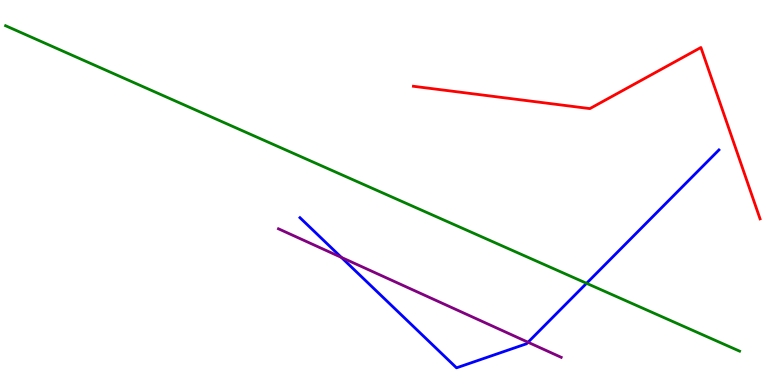[{'lines': ['blue', 'red'], 'intersections': []}, {'lines': ['green', 'red'], 'intersections': []}, {'lines': ['purple', 'red'], 'intersections': []}, {'lines': ['blue', 'green'], 'intersections': [{'x': 7.57, 'y': 2.64}]}, {'lines': ['blue', 'purple'], 'intersections': [{'x': 4.4, 'y': 3.31}, {'x': 6.81, 'y': 1.11}]}, {'lines': ['green', 'purple'], 'intersections': []}]